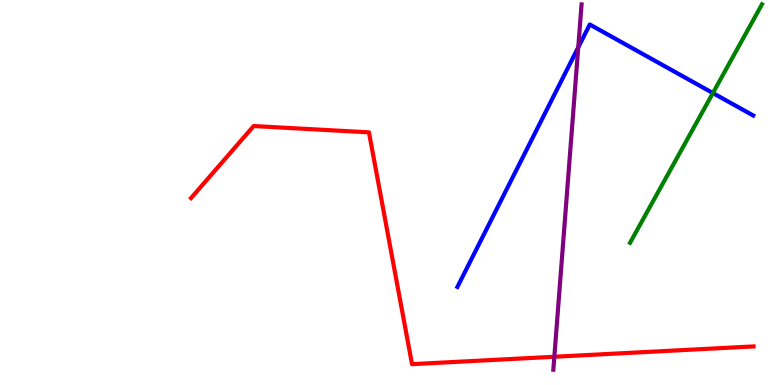[{'lines': ['blue', 'red'], 'intersections': []}, {'lines': ['green', 'red'], 'intersections': []}, {'lines': ['purple', 'red'], 'intersections': [{'x': 7.15, 'y': 0.733}]}, {'lines': ['blue', 'green'], 'intersections': [{'x': 9.2, 'y': 7.58}]}, {'lines': ['blue', 'purple'], 'intersections': [{'x': 7.46, 'y': 8.77}]}, {'lines': ['green', 'purple'], 'intersections': []}]